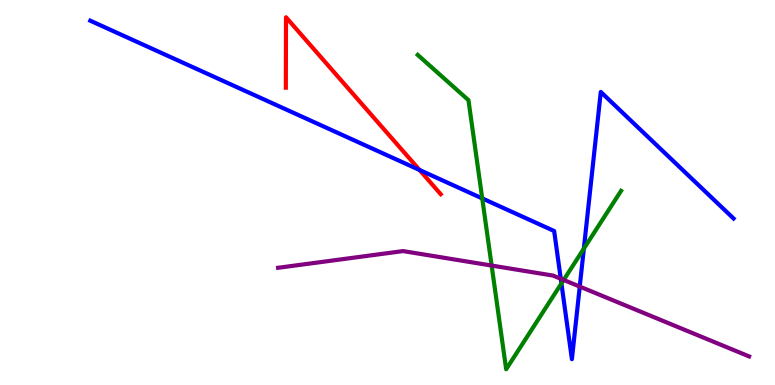[{'lines': ['blue', 'red'], 'intersections': [{'x': 5.41, 'y': 5.58}]}, {'lines': ['green', 'red'], 'intersections': []}, {'lines': ['purple', 'red'], 'intersections': []}, {'lines': ['blue', 'green'], 'intersections': [{'x': 6.22, 'y': 4.85}, {'x': 7.24, 'y': 2.64}, {'x': 7.53, 'y': 3.54}]}, {'lines': ['blue', 'purple'], 'intersections': [{'x': 7.24, 'y': 2.76}, {'x': 7.48, 'y': 2.56}]}, {'lines': ['green', 'purple'], 'intersections': [{'x': 6.34, 'y': 3.1}, {'x': 7.27, 'y': 2.73}]}]